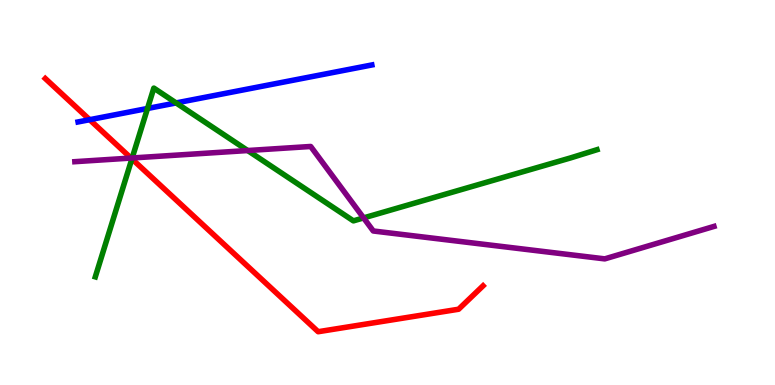[{'lines': ['blue', 'red'], 'intersections': [{'x': 1.16, 'y': 6.89}]}, {'lines': ['green', 'red'], 'intersections': [{'x': 1.7, 'y': 5.87}]}, {'lines': ['purple', 'red'], 'intersections': [{'x': 1.69, 'y': 5.89}]}, {'lines': ['blue', 'green'], 'intersections': [{'x': 1.9, 'y': 7.18}, {'x': 2.27, 'y': 7.33}]}, {'lines': ['blue', 'purple'], 'intersections': []}, {'lines': ['green', 'purple'], 'intersections': [{'x': 1.71, 'y': 5.9}, {'x': 3.2, 'y': 6.09}, {'x': 4.69, 'y': 4.34}]}]